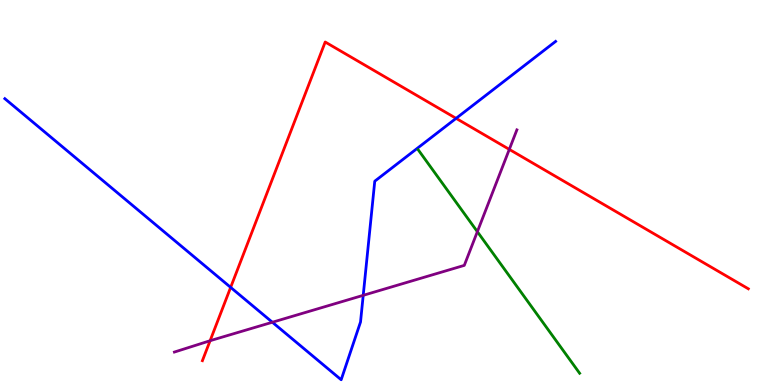[{'lines': ['blue', 'red'], 'intersections': [{'x': 2.98, 'y': 2.54}, {'x': 5.88, 'y': 6.93}]}, {'lines': ['green', 'red'], 'intersections': []}, {'lines': ['purple', 'red'], 'intersections': [{'x': 2.71, 'y': 1.15}, {'x': 6.57, 'y': 6.12}]}, {'lines': ['blue', 'green'], 'intersections': []}, {'lines': ['blue', 'purple'], 'intersections': [{'x': 3.51, 'y': 1.63}, {'x': 4.69, 'y': 2.33}]}, {'lines': ['green', 'purple'], 'intersections': [{'x': 6.16, 'y': 3.98}]}]